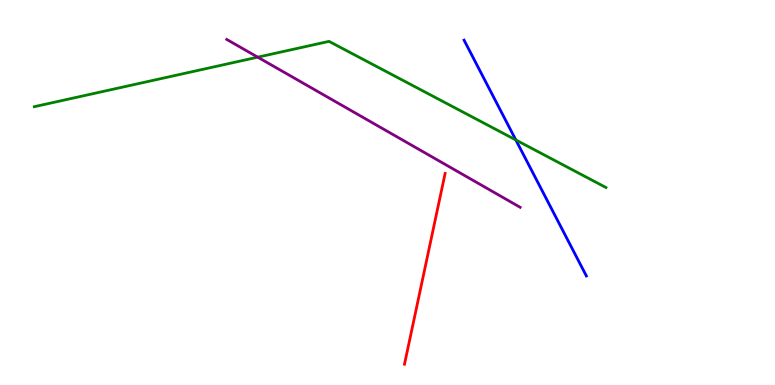[{'lines': ['blue', 'red'], 'intersections': []}, {'lines': ['green', 'red'], 'intersections': []}, {'lines': ['purple', 'red'], 'intersections': []}, {'lines': ['blue', 'green'], 'intersections': [{'x': 6.66, 'y': 6.36}]}, {'lines': ['blue', 'purple'], 'intersections': []}, {'lines': ['green', 'purple'], 'intersections': [{'x': 3.33, 'y': 8.52}]}]